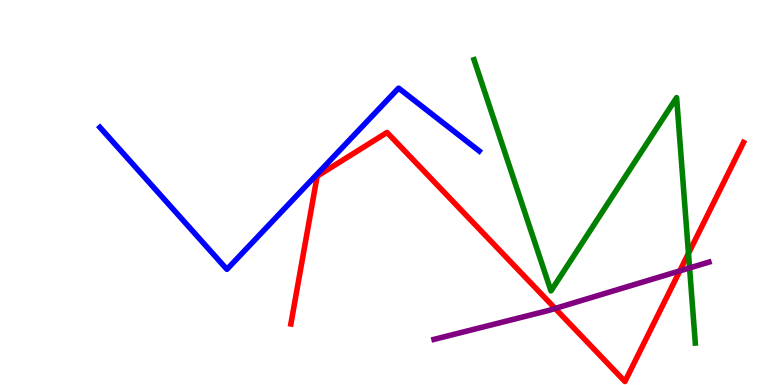[{'lines': ['blue', 'red'], 'intersections': []}, {'lines': ['green', 'red'], 'intersections': [{'x': 8.88, 'y': 3.42}]}, {'lines': ['purple', 'red'], 'intersections': [{'x': 7.16, 'y': 1.99}, {'x': 8.77, 'y': 2.96}]}, {'lines': ['blue', 'green'], 'intersections': []}, {'lines': ['blue', 'purple'], 'intersections': []}, {'lines': ['green', 'purple'], 'intersections': [{'x': 8.9, 'y': 3.04}]}]